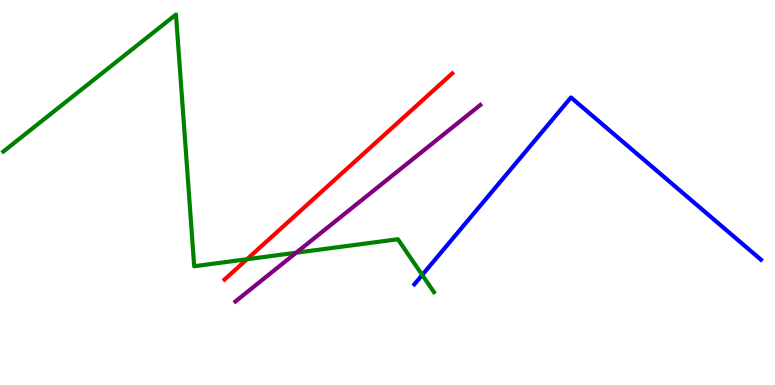[{'lines': ['blue', 'red'], 'intersections': []}, {'lines': ['green', 'red'], 'intersections': [{'x': 3.19, 'y': 3.27}]}, {'lines': ['purple', 'red'], 'intersections': []}, {'lines': ['blue', 'green'], 'intersections': [{'x': 5.45, 'y': 2.86}]}, {'lines': ['blue', 'purple'], 'intersections': []}, {'lines': ['green', 'purple'], 'intersections': [{'x': 3.82, 'y': 3.44}]}]